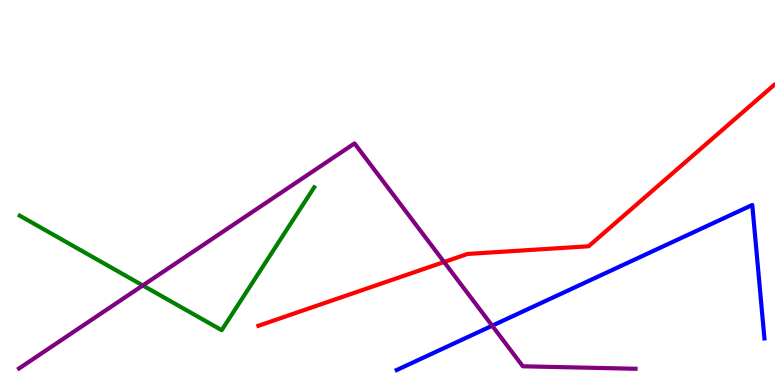[{'lines': ['blue', 'red'], 'intersections': []}, {'lines': ['green', 'red'], 'intersections': []}, {'lines': ['purple', 'red'], 'intersections': [{'x': 5.73, 'y': 3.19}]}, {'lines': ['blue', 'green'], 'intersections': []}, {'lines': ['blue', 'purple'], 'intersections': [{'x': 6.35, 'y': 1.54}]}, {'lines': ['green', 'purple'], 'intersections': [{'x': 1.84, 'y': 2.59}]}]